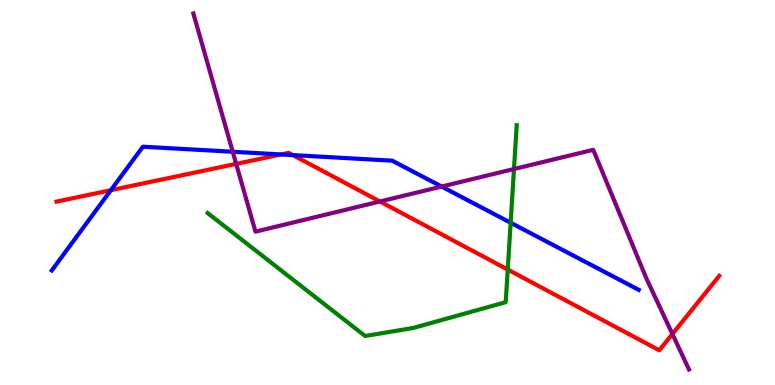[{'lines': ['blue', 'red'], 'intersections': [{'x': 1.43, 'y': 5.06}, {'x': 3.63, 'y': 5.99}, {'x': 3.78, 'y': 5.97}]}, {'lines': ['green', 'red'], 'intersections': [{'x': 6.55, 'y': 3.0}]}, {'lines': ['purple', 'red'], 'intersections': [{'x': 3.05, 'y': 5.74}, {'x': 4.9, 'y': 4.77}, {'x': 8.68, 'y': 1.32}]}, {'lines': ['blue', 'green'], 'intersections': [{'x': 6.59, 'y': 4.21}]}, {'lines': ['blue', 'purple'], 'intersections': [{'x': 3.0, 'y': 6.06}, {'x': 5.7, 'y': 5.15}]}, {'lines': ['green', 'purple'], 'intersections': [{'x': 6.63, 'y': 5.61}]}]